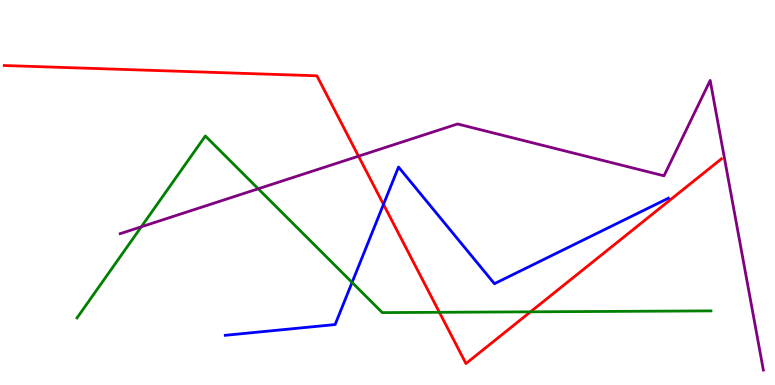[{'lines': ['blue', 'red'], 'intersections': [{'x': 4.95, 'y': 4.69}]}, {'lines': ['green', 'red'], 'intersections': [{'x': 5.67, 'y': 1.89}, {'x': 6.85, 'y': 1.9}]}, {'lines': ['purple', 'red'], 'intersections': [{'x': 4.63, 'y': 5.94}]}, {'lines': ['blue', 'green'], 'intersections': [{'x': 4.54, 'y': 2.66}]}, {'lines': ['blue', 'purple'], 'intersections': []}, {'lines': ['green', 'purple'], 'intersections': [{'x': 1.82, 'y': 4.11}, {'x': 3.33, 'y': 5.1}]}]